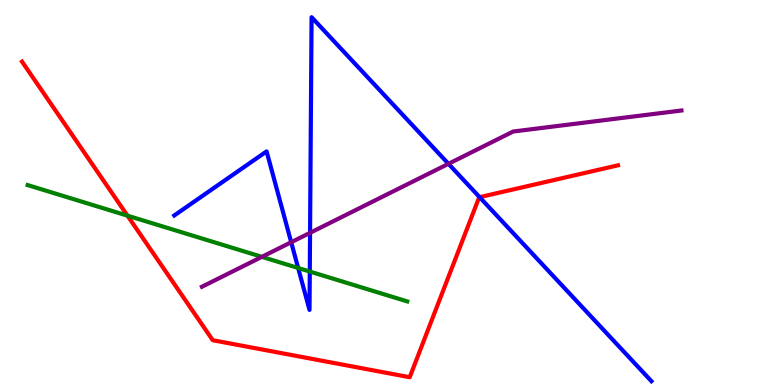[{'lines': ['blue', 'red'], 'intersections': [{'x': 6.19, 'y': 4.88}]}, {'lines': ['green', 'red'], 'intersections': [{'x': 1.65, 'y': 4.4}]}, {'lines': ['purple', 'red'], 'intersections': []}, {'lines': ['blue', 'green'], 'intersections': [{'x': 3.85, 'y': 3.04}, {'x': 4.0, 'y': 2.95}]}, {'lines': ['blue', 'purple'], 'intersections': [{'x': 3.76, 'y': 3.71}, {'x': 4.0, 'y': 3.95}, {'x': 5.79, 'y': 5.75}]}, {'lines': ['green', 'purple'], 'intersections': [{'x': 3.38, 'y': 3.33}]}]